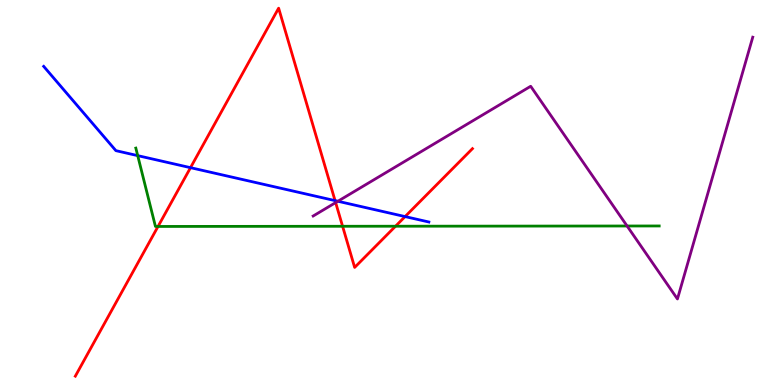[{'lines': ['blue', 'red'], 'intersections': [{'x': 2.46, 'y': 5.65}, {'x': 4.32, 'y': 4.79}, {'x': 5.23, 'y': 4.37}]}, {'lines': ['green', 'red'], 'intersections': [{'x': 2.04, 'y': 4.12}, {'x': 4.42, 'y': 4.12}, {'x': 5.1, 'y': 4.12}]}, {'lines': ['purple', 'red'], 'intersections': [{'x': 4.33, 'y': 4.74}]}, {'lines': ['blue', 'green'], 'intersections': [{'x': 1.78, 'y': 5.96}]}, {'lines': ['blue', 'purple'], 'intersections': [{'x': 4.36, 'y': 4.77}]}, {'lines': ['green', 'purple'], 'intersections': [{'x': 8.09, 'y': 4.13}]}]